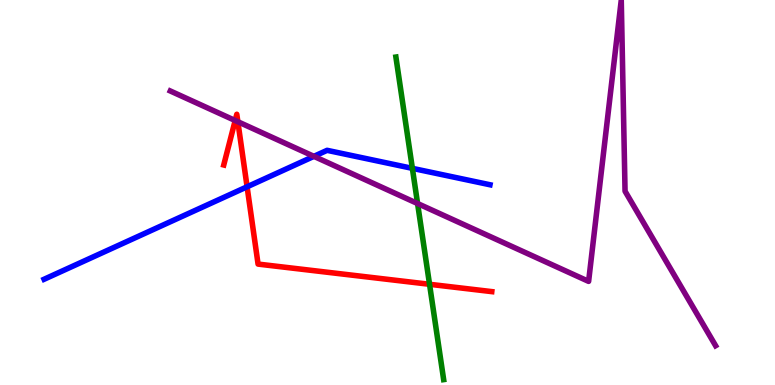[{'lines': ['blue', 'red'], 'intersections': [{'x': 3.19, 'y': 5.15}]}, {'lines': ['green', 'red'], 'intersections': [{'x': 5.54, 'y': 2.62}]}, {'lines': ['purple', 'red'], 'intersections': [{'x': 3.03, 'y': 6.87}, {'x': 3.07, 'y': 6.84}]}, {'lines': ['blue', 'green'], 'intersections': [{'x': 5.32, 'y': 5.63}]}, {'lines': ['blue', 'purple'], 'intersections': [{'x': 4.05, 'y': 5.94}]}, {'lines': ['green', 'purple'], 'intersections': [{'x': 5.39, 'y': 4.71}]}]